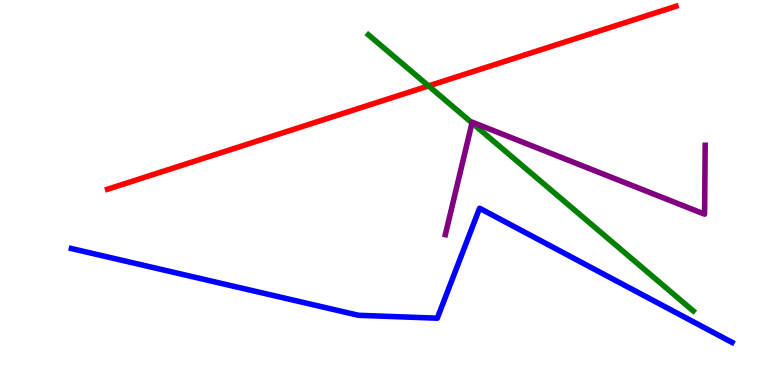[{'lines': ['blue', 'red'], 'intersections': []}, {'lines': ['green', 'red'], 'intersections': [{'x': 5.53, 'y': 7.77}]}, {'lines': ['purple', 'red'], 'intersections': []}, {'lines': ['blue', 'green'], 'intersections': []}, {'lines': ['blue', 'purple'], 'intersections': []}, {'lines': ['green', 'purple'], 'intersections': [{'x': 6.09, 'y': 6.81}]}]